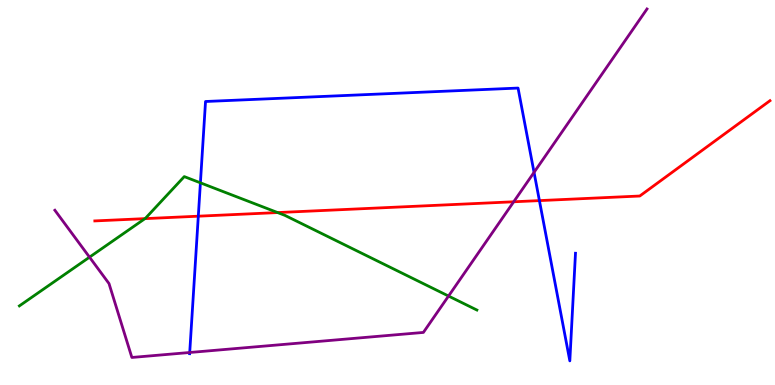[{'lines': ['blue', 'red'], 'intersections': [{'x': 2.56, 'y': 4.38}, {'x': 6.96, 'y': 4.79}]}, {'lines': ['green', 'red'], 'intersections': [{'x': 1.87, 'y': 4.32}, {'x': 3.58, 'y': 4.48}]}, {'lines': ['purple', 'red'], 'intersections': [{'x': 6.63, 'y': 4.76}]}, {'lines': ['blue', 'green'], 'intersections': [{'x': 2.59, 'y': 5.25}]}, {'lines': ['blue', 'purple'], 'intersections': [{'x': 2.45, 'y': 0.844}, {'x': 6.89, 'y': 5.52}]}, {'lines': ['green', 'purple'], 'intersections': [{'x': 1.16, 'y': 3.32}, {'x': 5.79, 'y': 2.31}]}]